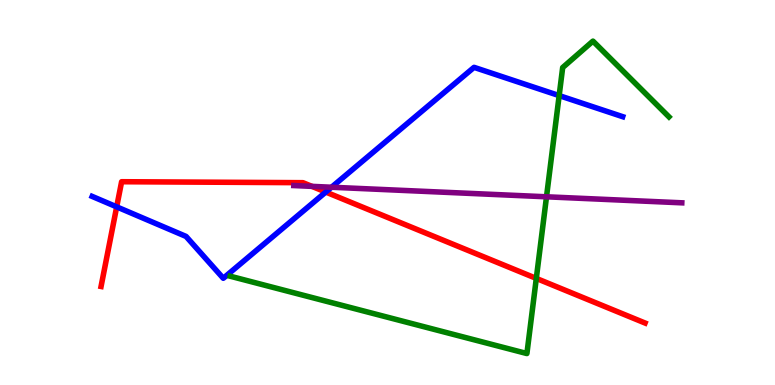[{'lines': ['blue', 'red'], 'intersections': [{'x': 1.51, 'y': 4.63}, {'x': 4.2, 'y': 5.01}]}, {'lines': ['green', 'red'], 'intersections': [{'x': 6.92, 'y': 2.77}]}, {'lines': ['purple', 'red'], 'intersections': [{'x': 4.02, 'y': 5.16}]}, {'lines': ['blue', 'green'], 'intersections': [{'x': 7.21, 'y': 7.52}]}, {'lines': ['blue', 'purple'], 'intersections': [{'x': 4.28, 'y': 5.14}]}, {'lines': ['green', 'purple'], 'intersections': [{'x': 7.05, 'y': 4.89}]}]